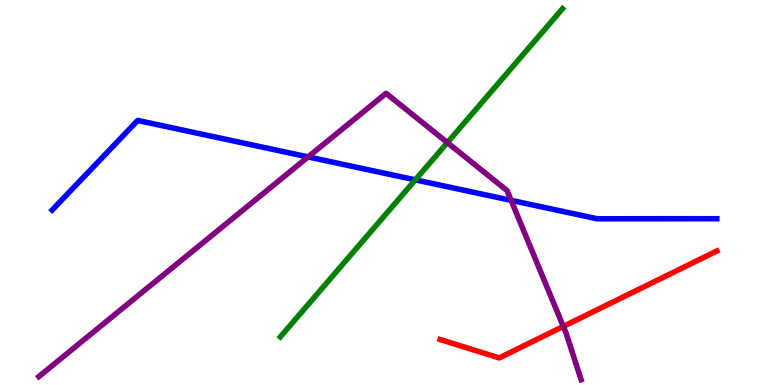[{'lines': ['blue', 'red'], 'intersections': []}, {'lines': ['green', 'red'], 'intersections': []}, {'lines': ['purple', 'red'], 'intersections': [{'x': 7.27, 'y': 1.52}]}, {'lines': ['blue', 'green'], 'intersections': [{'x': 5.36, 'y': 5.33}]}, {'lines': ['blue', 'purple'], 'intersections': [{'x': 3.98, 'y': 5.92}, {'x': 6.6, 'y': 4.8}]}, {'lines': ['green', 'purple'], 'intersections': [{'x': 5.77, 'y': 6.3}]}]